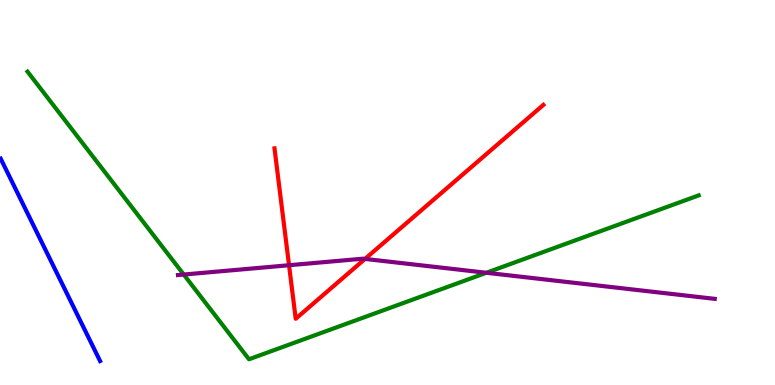[{'lines': ['blue', 'red'], 'intersections': []}, {'lines': ['green', 'red'], 'intersections': []}, {'lines': ['purple', 'red'], 'intersections': [{'x': 3.73, 'y': 3.11}, {'x': 4.71, 'y': 3.28}]}, {'lines': ['blue', 'green'], 'intersections': []}, {'lines': ['blue', 'purple'], 'intersections': []}, {'lines': ['green', 'purple'], 'intersections': [{'x': 2.37, 'y': 2.87}, {'x': 6.28, 'y': 2.92}]}]